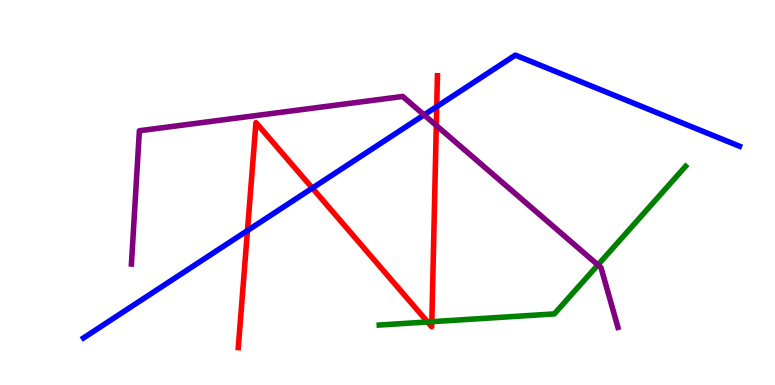[{'lines': ['blue', 'red'], 'intersections': [{'x': 3.19, 'y': 4.01}, {'x': 4.03, 'y': 5.11}, {'x': 5.64, 'y': 7.23}]}, {'lines': ['green', 'red'], 'intersections': [{'x': 5.52, 'y': 1.64}, {'x': 5.57, 'y': 1.64}]}, {'lines': ['purple', 'red'], 'intersections': [{'x': 5.63, 'y': 6.74}]}, {'lines': ['blue', 'green'], 'intersections': []}, {'lines': ['blue', 'purple'], 'intersections': [{'x': 5.47, 'y': 7.02}]}, {'lines': ['green', 'purple'], 'intersections': [{'x': 7.71, 'y': 3.12}]}]